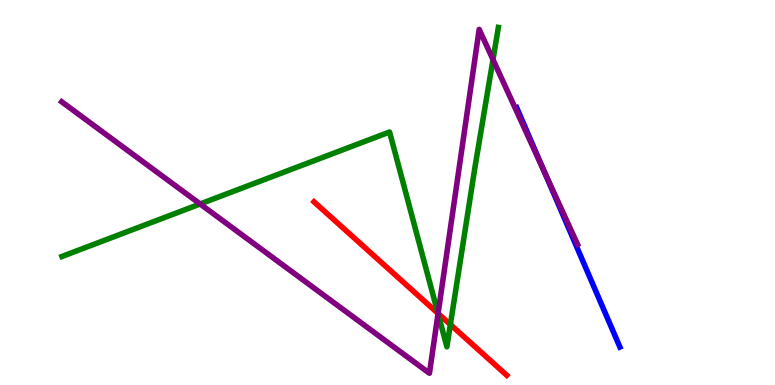[{'lines': ['blue', 'red'], 'intersections': []}, {'lines': ['green', 'red'], 'intersections': [{'x': 5.65, 'y': 1.86}, {'x': 5.81, 'y': 1.57}]}, {'lines': ['purple', 'red'], 'intersections': [{'x': 5.65, 'y': 1.86}]}, {'lines': ['blue', 'green'], 'intersections': []}, {'lines': ['blue', 'purple'], 'intersections': [{'x': 7.03, 'y': 5.52}]}, {'lines': ['green', 'purple'], 'intersections': [{'x': 2.58, 'y': 4.7}, {'x': 5.65, 'y': 1.85}, {'x': 6.36, 'y': 8.45}]}]